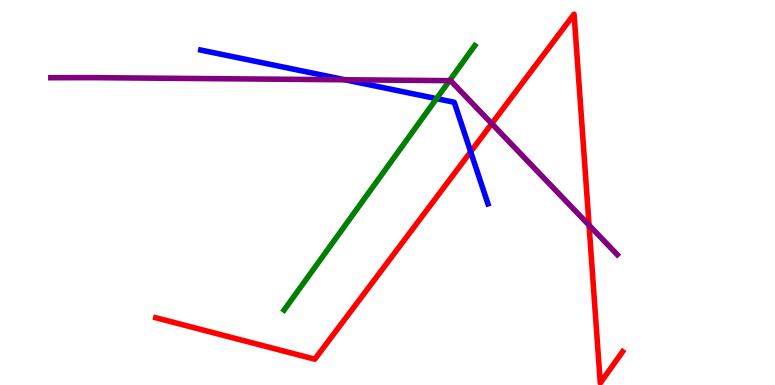[{'lines': ['blue', 'red'], 'intersections': [{'x': 6.07, 'y': 6.06}]}, {'lines': ['green', 'red'], 'intersections': []}, {'lines': ['purple', 'red'], 'intersections': [{'x': 6.35, 'y': 6.79}, {'x': 7.6, 'y': 4.15}]}, {'lines': ['blue', 'green'], 'intersections': [{'x': 5.63, 'y': 7.44}]}, {'lines': ['blue', 'purple'], 'intersections': [{'x': 4.45, 'y': 7.93}]}, {'lines': ['green', 'purple'], 'intersections': [{'x': 5.8, 'y': 7.91}]}]